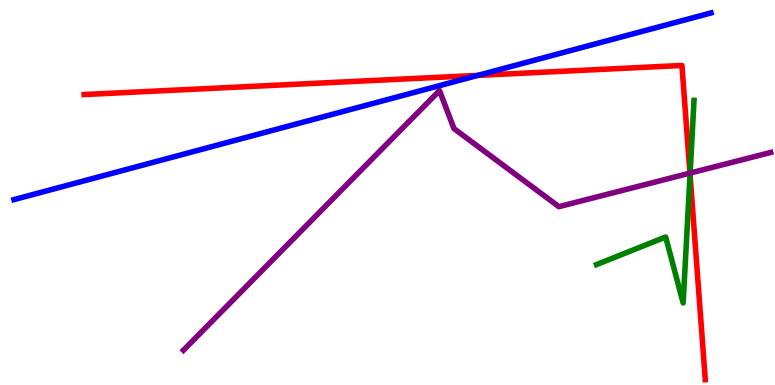[{'lines': ['blue', 'red'], 'intersections': [{'x': 6.16, 'y': 8.04}]}, {'lines': ['green', 'red'], 'intersections': [{'x': 8.9, 'y': 5.47}]}, {'lines': ['purple', 'red'], 'intersections': [{'x': 8.9, 'y': 5.5}]}, {'lines': ['blue', 'green'], 'intersections': []}, {'lines': ['blue', 'purple'], 'intersections': []}, {'lines': ['green', 'purple'], 'intersections': [{'x': 8.9, 'y': 5.5}]}]